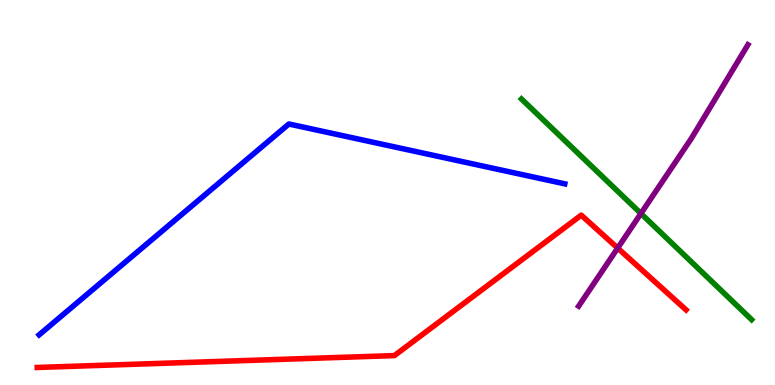[{'lines': ['blue', 'red'], 'intersections': []}, {'lines': ['green', 'red'], 'intersections': []}, {'lines': ['purple', 'red'], 'intersections': [{'x': 7.97, 'y': 3.56}]}, {'lines': ['blue', 'green'], 'intersections': []}, {'lines': ['blue', 'purple'], 'intersections': []}, {'lines': ['green', 'purple'], 'intersections': [{'x': 8.27, 'y': 4.45}]}]